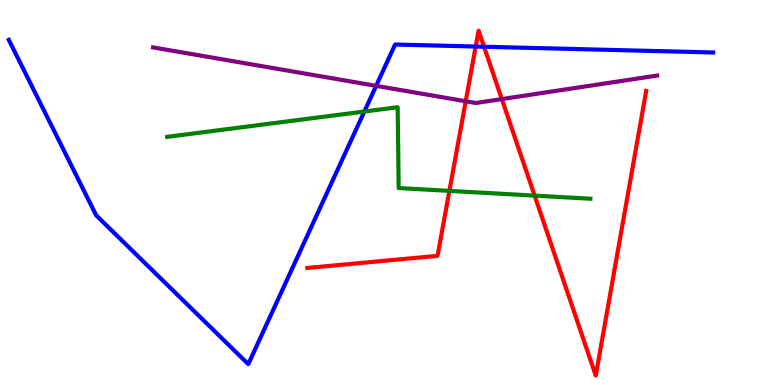[{'lines': ['blue', 'red'], 'intersections': [{'x': 6.14, 'y': 8.79}, {'x': 6.25, 'y': 8.79}]}, {'lines': ['green', 'red'], 'intersections': [{'x': 5.8, 'y': 5.04}, {'x': 6.9, 'y': 4.92}]}, {'lines': ['purple', 'red'], 'intersections': [{'x': 6.01, 'y': 7.37}, {'x': 6.48, 'y': 7.43}]}, {'lines': ['blue', 'green'], 'intersections': [{'x': 4.7, 'y': 7.1}]}, {'lines': ['blue', 'purple'], 'intersections': [{'x': 4.85, 'y': 7.77}]}, {'lines': ['green', 'purple'], 'intersections': []}]